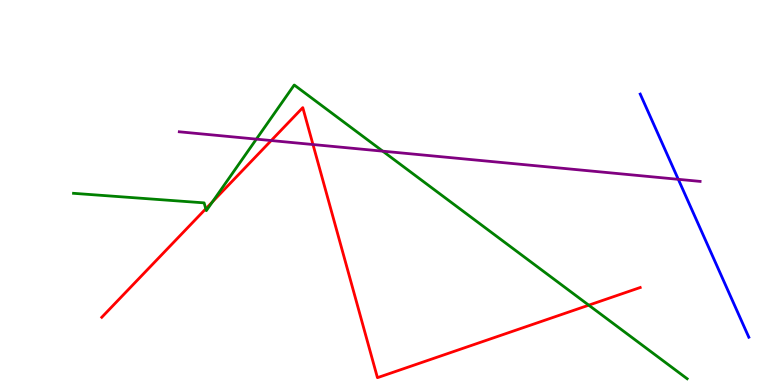[{'lines': ['blue', 'red'], 'intersections': []}, {'lines': ['green', 'red'], 'intersections': [{'x': 2.66, 'y': 4.58}, {'x': 2.74, 'y': 4.76}, {'x': 7.6, 'y': 2.07}]}, {'lines': ['purple', 'red'], 'intersections': [{'x': 3.5, 'y': 6.35}, {'x': 4.04, 'y': 6.25}]}, {'lines': ['blue', 'green'], 'intersections': []}, {'lines': ['blue', 'purple'], 'intersections': [{'x': 8.75, 'y': 5.34}]}, {'lines': ['green', 'purple'], 'intersections': [{'x': 3.31, 'y': 6.39}, {'x': 4.94, 'y': 6.07}]}]